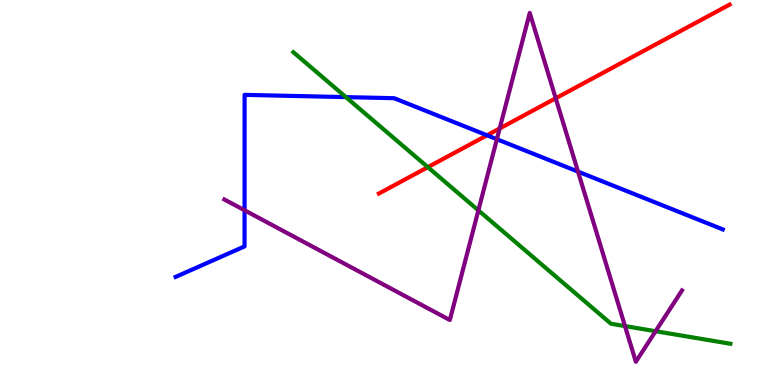[{'lines': ['blue', 'red'], 'intersections': [{'x': 6.28, 'y': 6.49}]}, {'lines': ['green', 'red'], 'intersections': [{'x': 5.52, 'y': 5.66}]}, {'lines': ['purple', 'red'], 'intersections': [{'x': 6.45, 'y': 6.66}, {'x': 7.17, 'y': 7.45}]}, {'lines': ['blue', 'green'], 'intersections': [{'x': 4.46, 'y': 7.48}]}, {'lines': ['blue', 'purple'], 'intersections': [{'x': 3.16, 'y': 4.54}, {'x': 6.41, 'y': 6.38}, {'x': 7.46, 'y': 5.54}]}, {'lines': ['green', 'purple'], 'intersections': [{'x': 6.17, 'y': 4.54}, {'x': 8.06, 'y': 1.53}, {'x': 8.46, 'y': 1.4}]}]